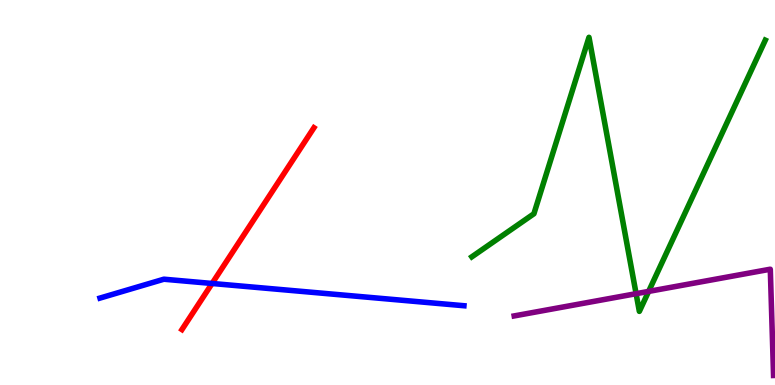[{'lines': ['blue', 'red'], 'intersections': [{'x': 2.74, 'y': 2.64}]}, {'lines': ['green', 'red'], 'intersections': []}, {'lines': ['purple', 'red'], 'intersections': []}, {'lines': ['blue', 'green'], 'intersections': []}, {'lines': ['blue', 'purple'], 'intersections': []}, {'lines': ['green', 'purple'], 'intersections': [{'x': 8.21, 'y': 2.37}, {'x': 8.37, 'y': 2.43}]}]